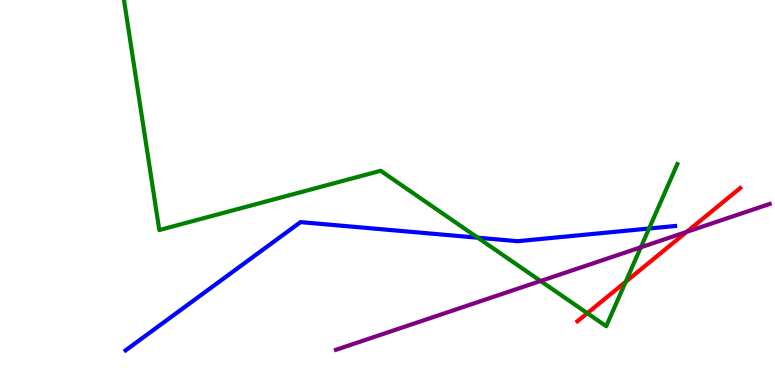[{'lines': ['blue', 'red'], 'intersections': []}, {'lines': ['green', 'red'], 'intersections': [{'x': 7.58, 'y': 1.86}, {'x': 8.07, 'y': 2.68}]}, {'lines': ['purple', 'red'], 'intersections': [{'x': 8.86, 'y': 3.98}]}, {'lines': ['blue', 'green'], 'intersections': [{'x': 6.16, 'y': 3.83}, {'x': 8.38, 'y': 4.06}]}, {'lines': ['blue', 'purple'], 'intersections': []}, {'lines': ['green', 'purple'], 'intersections': [{'x': 6.98, 'y': 2.7}, {'x': 8.27, 'y': 3.58}]}]